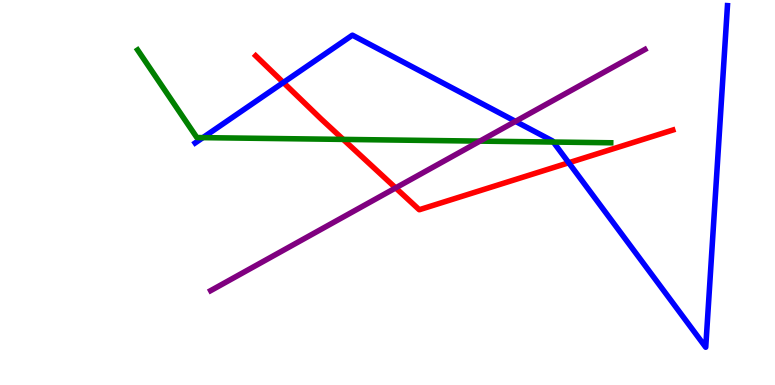[{'lines': ['blue', 'red'], 'intersections': [{'x': 3.66, 'y': 7.86}, {'x': 7.34, 'y': 5.77}]}, {'lines': ['green', 'red'], 'intersections': [{'x': 4.43, 'y': 6.38}]}, {'lines': ['purple', 'red'], 'intersections': [{'x': 5.11, 'y': 5.12}]}, {'lines': ['blue', 'green'], 'intersections': [{'x': 2.62, 'y': 6.43}, {'x': 7.14, 'y': 6.31}]}, {'lines': ['blue', 'purple'], 'intersections': [{'x': 6.65, 'y': 6.85}]}, {'lines': ['green', 'purple'], 'intersections': [{'x': 6.19, 'y': 6.33}]}]